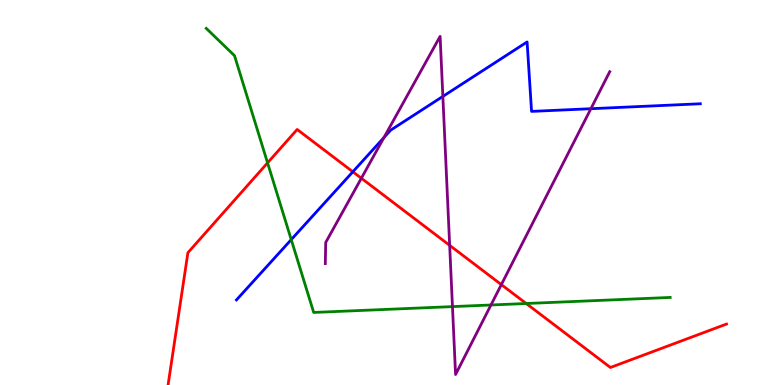[{'lines': ['blue', 'red'], 'intersections': [{'x': 4.55, 'y': 5.54}]}, {'lines': ['green', 'red'], 'intersections': [{'x': 3.45, 'y': 5.77}, {'x': 6.79, 'y': 2.12}]}, {'lines': ['purple', 'red'], 'intersections': [{'x': 4.66, 'y': 5.37}, {'x': 5.8, 'y': 3.63}, {'x': 6.47, 'y': 2.61}]}, {'lines': ['blue', 'green'], 'intersections': [{'x': 3.76, 'y': 3.78}]}, {'lines': ['blue', 'purple'], 'intersections': [{'x': 4.95, 'y': 6.43}, {'x': 5.71, 'y': 7.5}, {'x': 7.62, 'y': 7.18}]}, {'lines': ['green', 'purple'], 'intersections': [{'x': 5.84, 'y': 2.04}, {'x': 6.34, 'y': 2.08}]}]